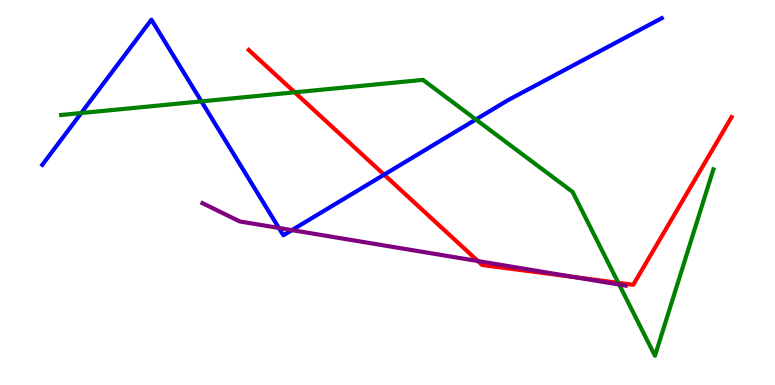[{'lines': ['blue', 'red'], 'intersections': [{'x': 4.96, 'y': 5.46}]}, {'lines': ['green', 'red'], 'intersections': [{'x': 3.8, 'y': 7.6}, {'x': 7.98, 'y': 2.65}]}, {'lines': ['purple', 'red'], 'intersections': [{'x': 6.17, 'y': 3.22}, {'x': 7.4, 'y': 2.81}]}, {'lines': ['blue', 'green'], 'intersections': [{'x': 1.05, 'y': 7.06}, {'x': 2.6, 'y': 7.37}, {'x': 6.14, 'y': 6.9}]}, {'lines': ['blue', 'purple'], 'intersections': [{'x': 3.6, 'y': 4.08}, {'x': 3.77, 'y': 4.02}]}, {'lines': ['green', 'purple'], 'intersections': [{'x': 7.99, 'y': 2.61}]}]